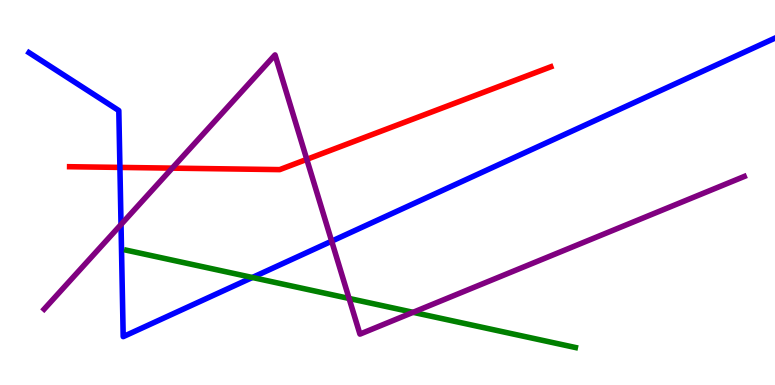[{'lines': ['blue', 'red'], 'intersections': [{'x': 1.55, 'y': 5.65}]}, {'lines': ['green', 'red'], 'intersections': []}, {'lines': ['purple', 'red'], 'intersections': [{'x': 2.22, 'y': 5.63}, {'x': 3.96, 'y': 5.86}]}, {'lines': ['blue', 'green'], 'intersections': [{'x': 3.26, 'y': 2.79}]}, {'lines': ['blue', 'purple'], 'intersections': [{'x': 1.56, 'y': 4.17}, {'x': 4.28, 'y': 3.74}]}, {'lines': ['green', 'purple'], 'intersections': [{'x': 4.5, 'y': 2.25}, {'x': 5.33, 'y': 1.89}]}]